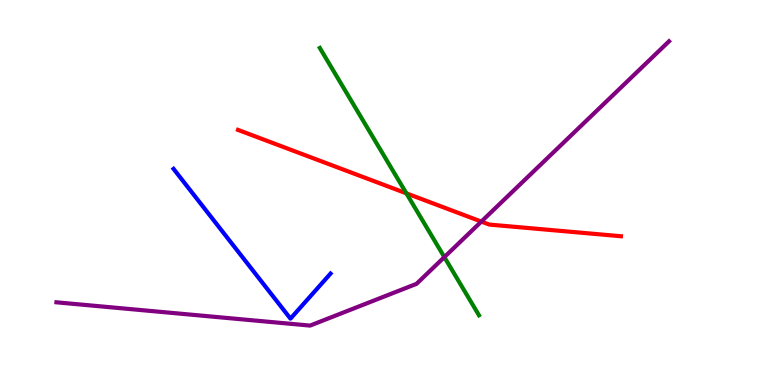[{'lines': ['blue', 'red'], 'intersections': []}, {'lines': ['green', 'red'], 'intersections': [{'x': 5.24, 'y': 4.98}]}, {'lines': ['purple', 'red'], 'intersections': [{'x': 6.21, 'y': 4.24}]}, {'lines': ['blue', 'green'], 'intersections': []}, {'lines': ['blue', 'purple'], 'intersections': []}, {'lines': ['green', 'purple'], 'intersections': [{'x': 5.73, 'y': 3.32}]}]